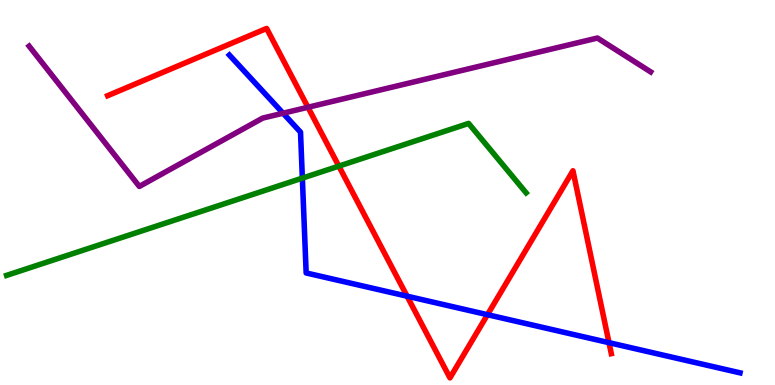[{'lines': ['blue', 'red'], 'intersections': [{'x': 5.25, 'y': 2.31}, {'x': 6.29, 'y': 1.83}, {'x': 7.86, 'y': 1.1}]}, {'lines': ['green', 'red'], 'intersections': [{'x': 4.37, 'y': 5.69}]}, {'lines': ['purple', 'red'], 'intersections': [{'x': 3.97, 'y': 7.21}]}, {'lines': ['blue', 'green'], 'intersections': [{'x': 3.9, 'y': 5.37}]}, {'lines': ['blue', 'purple'], 'intersections': [{'x': 3.65, 'y': 7.06}]}, {'lines': ['green', 'purple'], 'intersections': []}]